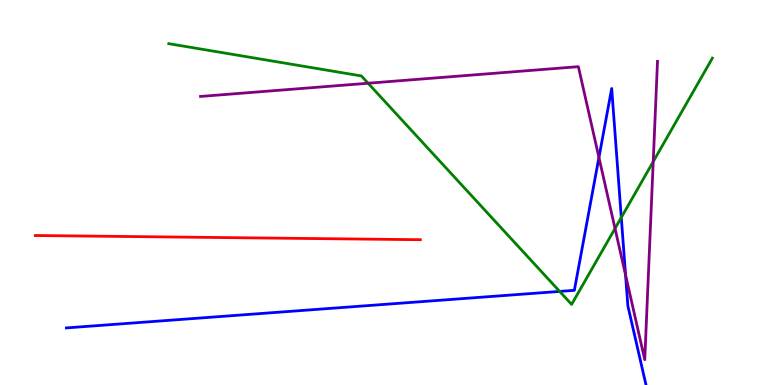[{'lines': ['blue', 'red'], 'intersections': []}, {'lines': ['green', 'red'], 'intersections': []}, {'lines': ['purple', 'red'], 'intersections': []}, {'lines': ['blue', 'green'], 'intersections': [{'x': 7.22, 'y': 2.43}, {'x': 8.02, 'y': 4.35}]}, {'lines': ['blue', 'purple'], 'intersections': [{'x': 7.73, 'y': 5.91}, {'x': 8.07, 'y': 2.86}]}, {'lines': ['green', 'purple'], 'intersections': [{'x': 4.75, 'y': 7.84}, {'x': 7.94, 'y': 4.07}, {'x': 8.43, 'y': 5.8}]}]